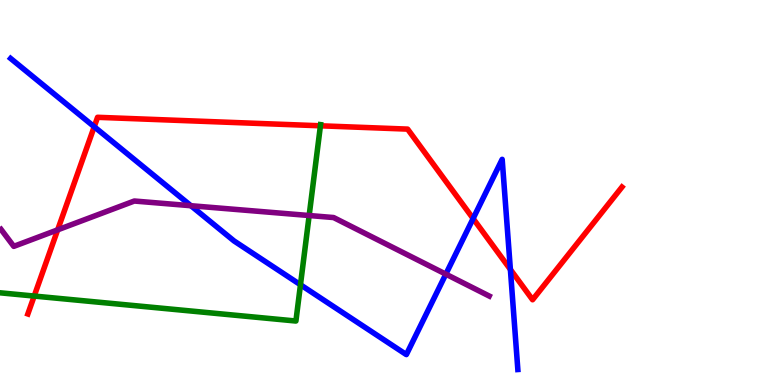[{'lines': ['blue', 'red'], 'intersections': [{'x': 1.22, 'y': 6.71}, {'x': 6.1, 'y': 4.32}, {'x': 6.59, 'y': 3.0}]}, {'lines': ['green', 'red'], 'intersections': [{'x': 0.441, 'y': 2.31}, {'x': 4.13, 'y': 6.73}]}, {'lines': ['purple', 'red'], 'intersections': [{'x': 0.744, 'y': 4.03}]}, {'lines': ['blue', 'green'], 'intersections': [{'x': 3.88, 'y': 2.6}]}, {'lines': ['blue', 'purple'], 'intersections': [{'x': 2.46, 'y': 4.66}, {'x': 5.75, 'y': 2.88}]}, {'lines': ['green', 'purple'], 'intersections': [{'x': 3.99, 'y': 4.4}]}]